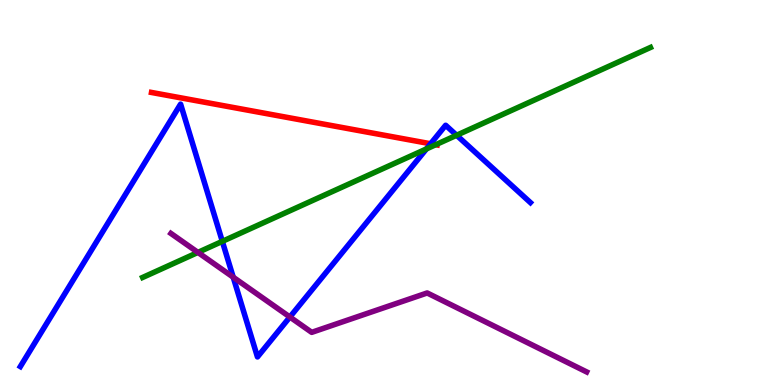[{'lines': ['blue', 'red'], 'intersections': [{'x': 5.56, 'y': 6.27}]}, {'lines': ['green', 'red'], 'intersections': [{'x': 5.62, 'y': 6.24}]}, {'lines': ['purple', 'red'], 'intersections': []}, {'lines': ['blue', 'green'], 'intersections': [{'x': 2.87, 'y': 3.73}, {'x': 5.5, 'y': 6.13}, {'x': 5.89, 'y': 6.49}]}, {'lines': ['blue', 'purple'], 'intersections': [{'x': 3.01, 'y': 2.8}, {'x': 3.74, 'y': 1.77}]}, {'lines': ['green', 'purple'], 'intersections': [{'x': 2.55, 'y': 3.44}]}]